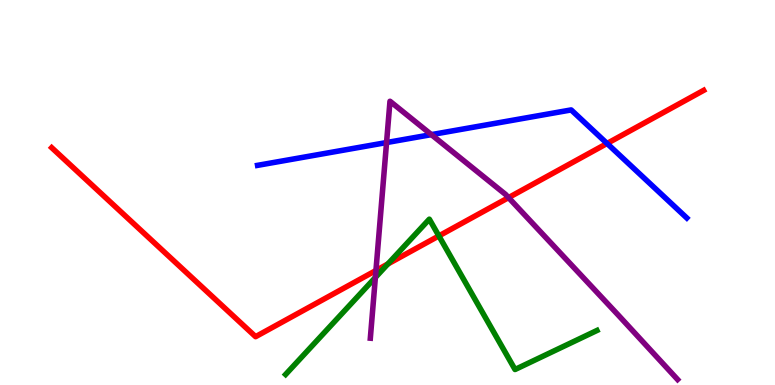[{'lines': ['blue', 'red'], 'intersections': [{'x': 7.83, 'y': 6.27}]}, {'lines': ['green', 'red'], 'intersections': [{'x': 5.01, 'y': 3.14}, {'x': 5.66, 'y': 3.87}]}, {'lines': ['purple', 'red'], 'intersections': [{'x': 4.85, 'y': 2.97}, {'x': 6.56, 'y': 4.87}]}, {'lines': ['blue', 'green'], 'intersections': []}, {'lines': ['blue', 'purple'], 'intersections': [{'x': 4.99, 'y': 6.3}, {'x': 5.57, 'y': 6.5}]}, {'lines': ['green', 'purple'], 'intersections': [{'x': 4.84, 'y': 2.79}]}]